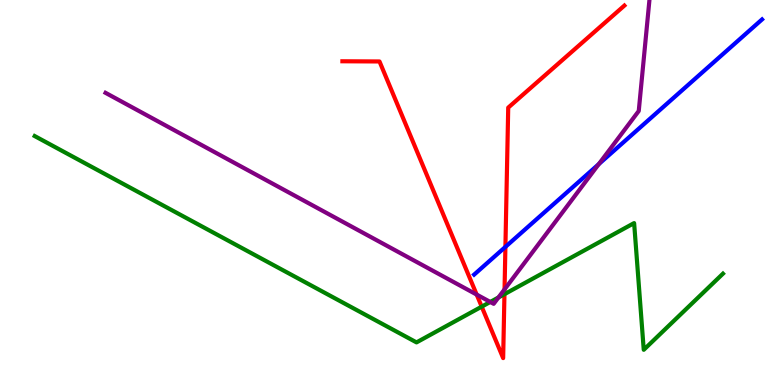[{'lines': ['blue', 'red'], 'intersections': [{'x': 6.52, 'y': 3.59}]}, {'lines': ['green', 'red'], 'intersections': [{'x': 6.22, 'y': 2.04}, {'x': 6.51, 'y': 2.36}]}, {'lines': ['purple', 'red'], 'intersections': [{'x': 6.15, 'y': 2.35}, {'x': 6.51, 'y': 2.48}]}, {'lines': ['blue', 'green'], 'intersections': []}, {'lines': ['blue', 'purple'], 'intersections': [{'x': 7.73, 'y': 5.74}]}, {'lines': ['green', 'purple'], 'intersections': [{'x': 6.33, 'y': 2.16}, {'x': 6.43, 'y': 2.27}]}]